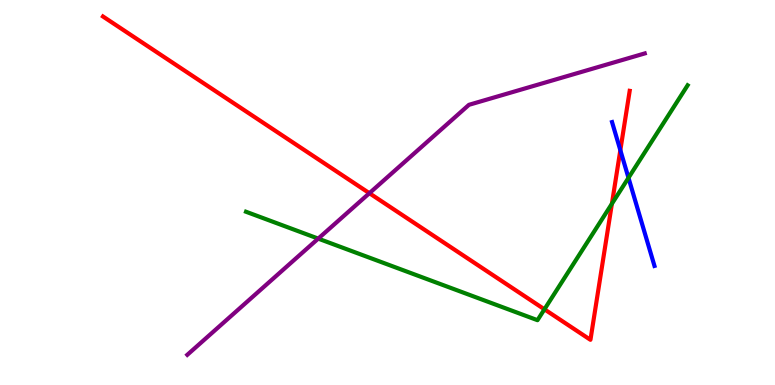[{'lines': ['blue', 'red'], 'intersections': [{'x': 8.0, 'y': 6.1}]}, {'lines': ['green', 'red'], 'intersections': [{'x': 7.03, 'y': 1.97}, {'x': 7.9, 'y': 4.71}]}, {'lines': ['purple', 'red'], 'intersections': [{'x': 4.77, 'y': 4.98}]}, {'lines': ['blue', 'green'], 'intersections': [{'x': 8.11, 'y': 5.38}]}, {'lines': ['blue', 'purple'], 'intersections': []}, {'lines': ['green', 'purple'], 'intersections': [{'x': 4.11, 'y': 3.8}]}]